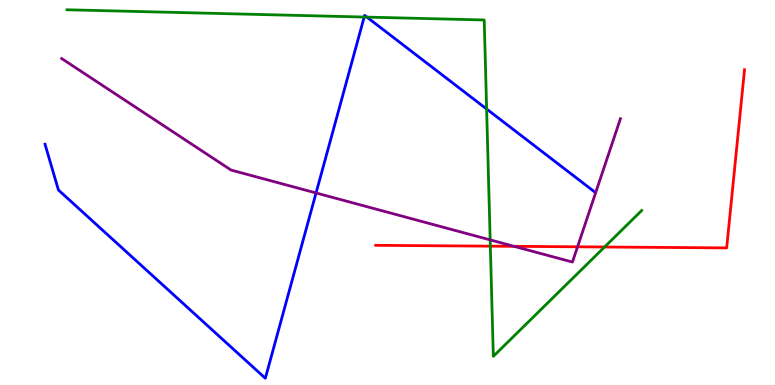[{'lines': ['blue', 'red'], 'intersections': []}, {'lines': ['green', 'red'], 'intersections': [{'x': 6.33, 'y': 3.61}, {'x': 7.8, 'y': 3.58}]}, {'lines': ['purple', 'red'], 'intersections': [{'x': 6.63, 'y': 3.6}, {'x': 7.45, 'y': 3.59}]}, {'lines': ['blue', 'green'], 'intersections': [{'x': 4.7, 'y': 9.56}, {'x': 4.73, 'y': 9.56}, {'x': 6.28, 'y': 7.17}]}, {'lines': ['blue', 'purple'], 'intersections': [{'x': 4.08, 'y': 4.99}]}, {'lines': ['green', 'purple'], 'intersections': [{'x': 6.32, 'y': 3.77}]}]